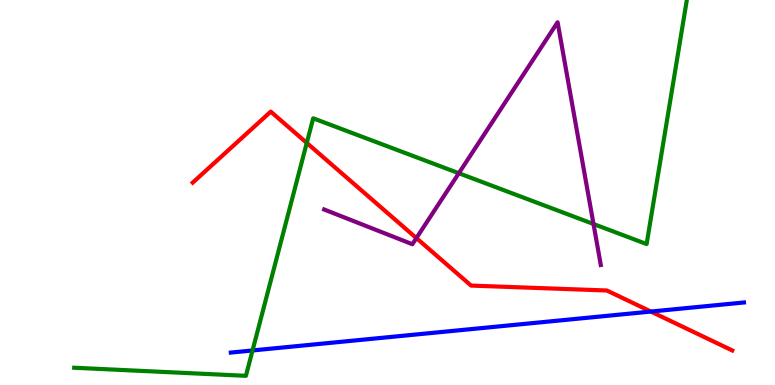[{'lines': ['blue', 'red'], 'intersections': [{'x': 8.4, 'y': 1.91}]}, {'lines': ['green', 'red'], 'intersections': [{'x': 3.96, 'y': 6.29}]}, {'lines': ['purple', 'red'], 'intersections': [{'x': 5.37, 'y': 3.82}]}, {'lines': ['blue', 'green'], 'intersections': [{'x': 3.26, 'y': 0.897}]}, {'lines': ['blue', 'purple'], 'intersections': []}, {'lines': ['green', 'purple'], 'intersections': [{'x': 5.92, 'y': 5.5}, {'x': 7.66, 'y': 4.18}]}]